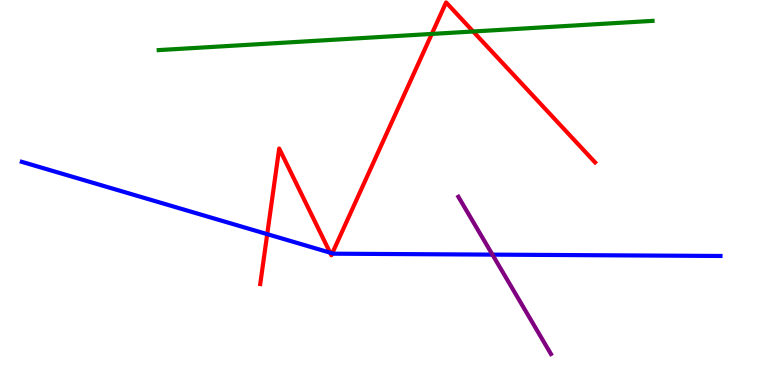[{'lines': ['blue', 'red'], 'intersections': [{'x': 3.45, 'y': 3.92}, {'x': 4.26, 'y': 3.44}, {'x': 4.29, 'y': 3.42}]}, {'lines': ['green', 'red'], 'intersections': [{'x': 5.57, 'y': 9.12}, {'x': 6.11, 'y': 9.18}]}, {'lines': ['purple', 'red'], 'intersections': []}, {'lines': ['blue', 'green'], 'intersections': []}, {'lines': ['blue', 'purple'], 'intersections': [{'x': 6.35, 'y': 3.39}]}, {'lines': ['green', 'purple'], 'intersections': []}]